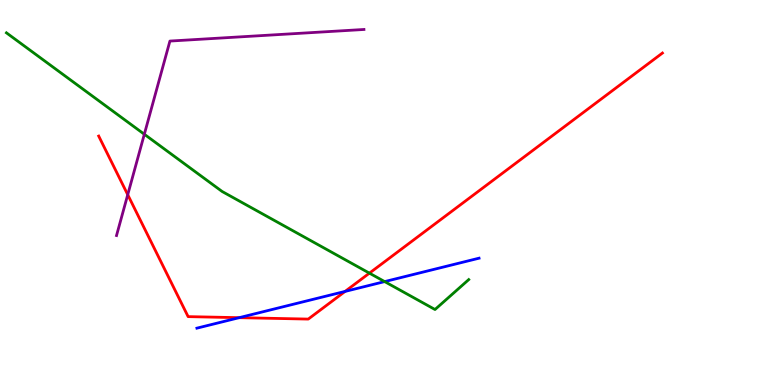[{'lines': ['blue', 'red'], 'intersections': [{'x': 3.09, 'y': 1.75}, {'x': 4.45, 'y': 2.43}]}, {'lines': ['green', 'red'], 'intersections': [{'x': 4.77, 'y': 2.91}]}, {'lines': ['purple', 'red'], 'intersections': [{'x': 1.65, 'y': 4.94}]}, {'lines': ['blue', 'green'], 'intersections': [{'x': 4.96, 'y': 2.69}]}, {'lines': ['blue', 'purple'], 'intersections': []}, {'lines': ['green', 'purple'], 'intersections': [{'x': 1.86, 'y': 6.51}]}]